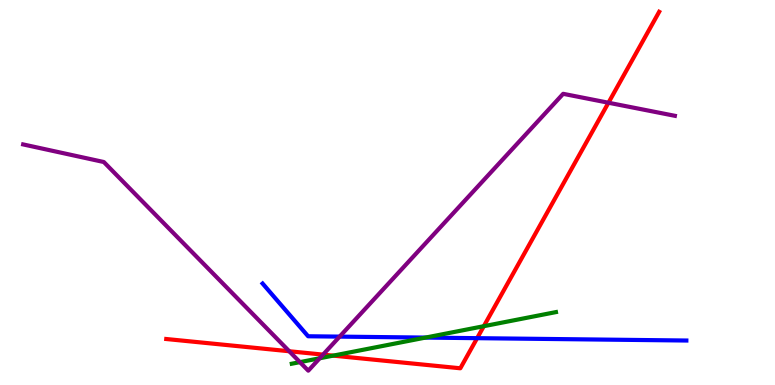[{'lines': ['blue', 'red'], 'intersections': [{'x': 6.16, 'y': 1.22}]}, {'lines': ['green', 'red'], 'intersections': [{'x': 4.3, 'y': 0.763}, {'x': 6.24, 'y': 1.53}]}, {'lines': ['purple', 'red'], 'intersections': [{'x': 3.73, 'y': 0.877}, {'x': 4.17, 'y': 0.789}, {'x': 7.85, 'y': 7.33}]}, {'lines': ['blue', 'green'], 'intersections': [{'x': 5.49, 'y': 1.23}]}, {'lines': ['blue', 'purple'], 'intersections': [{'x': 4.38, 'y': 1.26}]}, {'lines': ['green', 'purple'], 'intersections': [{'x': 3.87, 'y': 0.594}, {'x': 4.13, 'y': 0.695}]}]